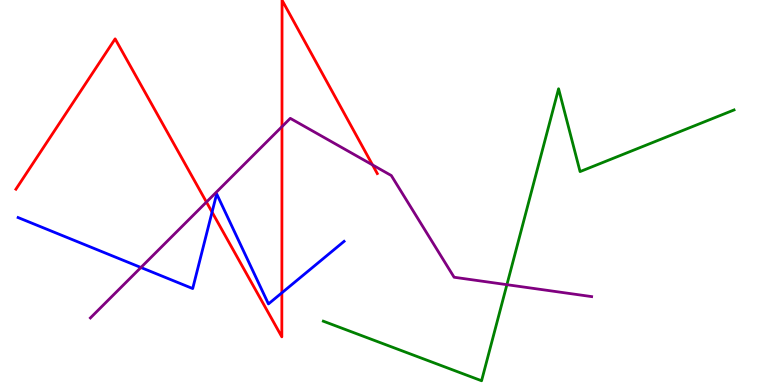[{'lines': ['blue', 'red'], 'intersections': [{'x': 2.74, 'y': 4.49}, {'x': 3.64, 'y': 2.39}]}, {'lines': ['green', 'red'], 'intersections': []}, {'lines': ['purple', 'red'], 'intersections': [{'x': 2.66, 'y': 4.75}, {'x': 3.64, 'y': 6.71}, {'x': 4.81, 'y': 5.72}]}, {'lines': ['blue', 'green'], 'intersections': []}, {'lines': ['blue', 'purple'], 'intersections': [{'x': 1.82, 'y': 3.05}]}, {'lines': ['green', 'purple'], 'intersections': [{'x': 6.54, 'y': 2.61}]}]